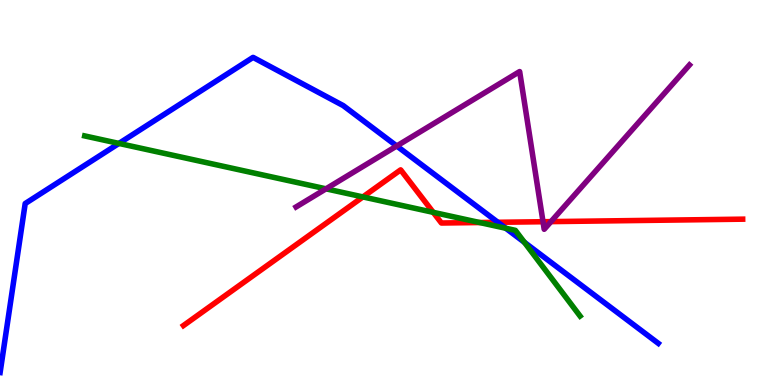[{'lines': ['blue', 'red'], 'intersections': [{'x': 6.42, 'y': 4.23}]}, {'lines': ['green', 'red'], 'intersections': [{'x': 4.68, 'y': 4.89}, {'x': 5.59, 'y': 4.48}, {'x': 6.19, 'y': 4.22}]}, {'lines': ['purple', 'red'], 'intersections': [{'x': 7.01, 'y': 4.24}, {'x': 7.11, 'y': 4.24}]}, {'lines': ['blue', 'green'], 'intersections': [{'x': 1.53, 'y': 6.27}, {'x': 6.53, 'y': 4.07}, {'x': 6.77, 'y': 3.71}]}, {'lines': ['blue', 'purple'], 'intersections': [{'x': 5.12, 'y': 6.21}]}, {'lines': ['green', 'purple'], 'intersections': [{'x': 4.21, 'y': 5.1}]}]